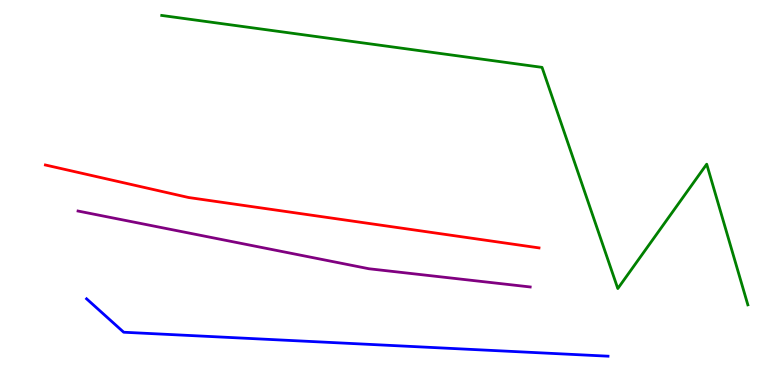[{'lines': ['blue', 'red'], 'intersections': []}, {'lines': ['green', 'red'], 'intersections': []}, {'lines': ['purple', 'red'], 'intersections': []}, {'lines': ['blue', 'green'], 'intersections': []}, {'lines': ['blue', 'purple'], 'intersections': []}, {'lines': ['green', 'purple'], 'intersections': []}]